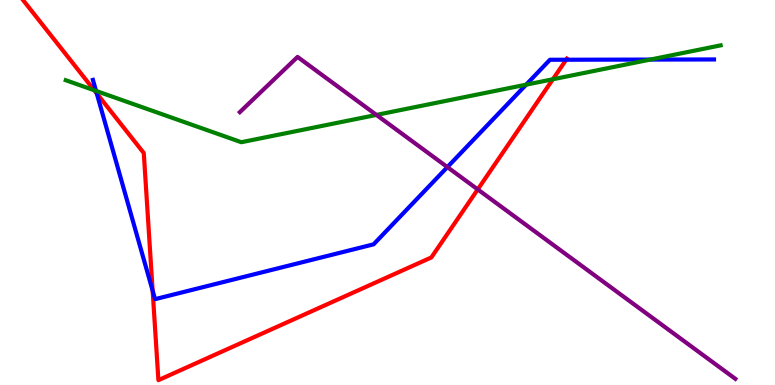[{'lines': ['blue', 'red'], 'intersections': [{'x': 1.25, 'y': 7.57}, {'x': 1.97, 'y': 2.45}, {'x': 7.31, 'y': 8.45}]}, {'lines': ['green', 'red'], 'intersections': [{'x': 1.22, 'y': 7.66}, {'x': 7.13, 'y': 7.94}]}, {'lines': ['purple', 'red'], 'intersections': [{'x': 6.16, 'y': 5.08}]}, {'lines': ['blue', 'green'], 'intersections': [{'x': 1.24, 'y': 7.64}, {'x': 6.79, 'y': 7.8}, {'x': 8.39, 'y': 8.45}]}, {'lines': ['blue', 'purple'], 'intersections': [{'x': 5.77, 'y': 5.66}]}, {'lines': ['green', 'purple'], 'intersections': [{'x': 4.86, 'y': 7.02}]}]